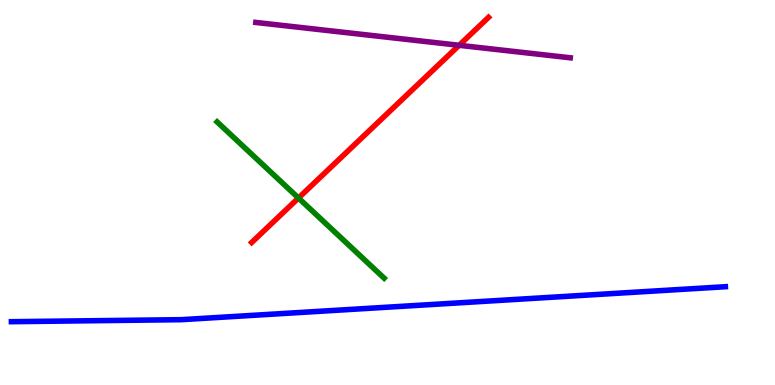[{'lines': ['blue', 'red'], 'intersections': []}, {'lines': ['green', 'red'], 'intersections': [{'x': 3.85, 'y': 4.86}]}, {'lines': ['purple', 'red'], 'intersections': [{'x': 5.92, 'y': 8.82}]}, {'lines': ['blue', 'green'], 'intersections': []}, {'lines': ['blue', 'purple'], 'intersections': []}, {'lines': ['green', 'purple'], 'intersections': []}]